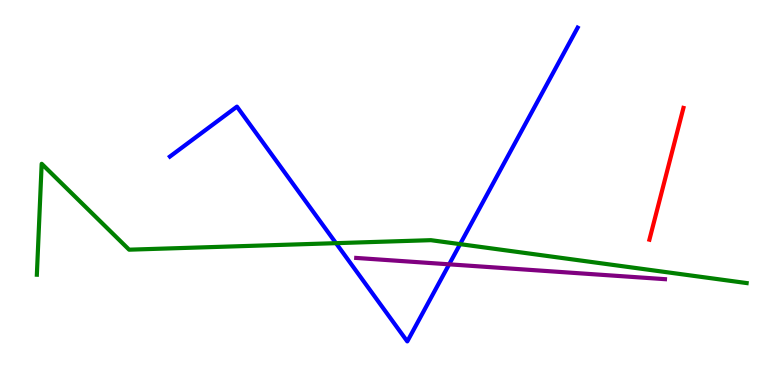[{'lines': ['blue', 'red'], 'intersections': []}, {'lines': ['green', 'red'], 'intersections': []}, {'lines': ['purple', 'red'], 'intersections': []}, {'lines': ['blue', 'green'], 'intersections': [{'x': 4.34, 'y': 3.68}, {'x': 5.94, 'y': 3.66}]}, {'lines': ['blue', 'purple'], 'intersections': [{'x': 5.8, 'y': 3.13}]}, {'lines': ['green', 'purple'], 'intersections': []}]